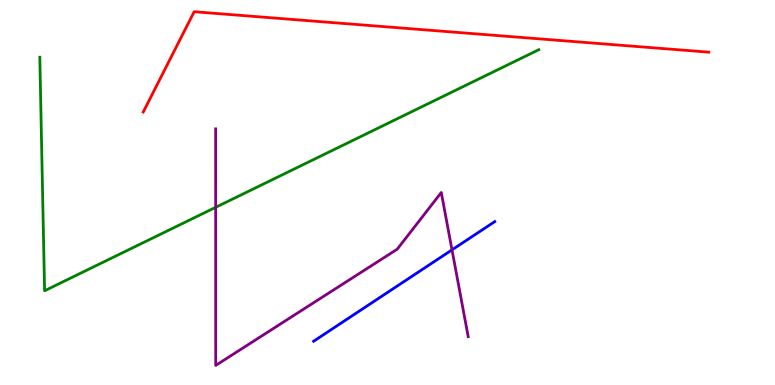[{'lines': ['blue', 'red'], 'intersections': []}, {'lines': ['green', 'red'], 'intersections': []}, {'lines': ['purple', 'red'], 'intersections': []}, {'lines': ['blue', 'green'], 'intersections': []}, {'lines': ['blue', 'purple'], 'intersections': [{'x': 5.83, 'y': 3.51}]}, {'lines': ['green', 'purple'], 'intersections': [{'x': 2.78, 'y': 4.62}]}]